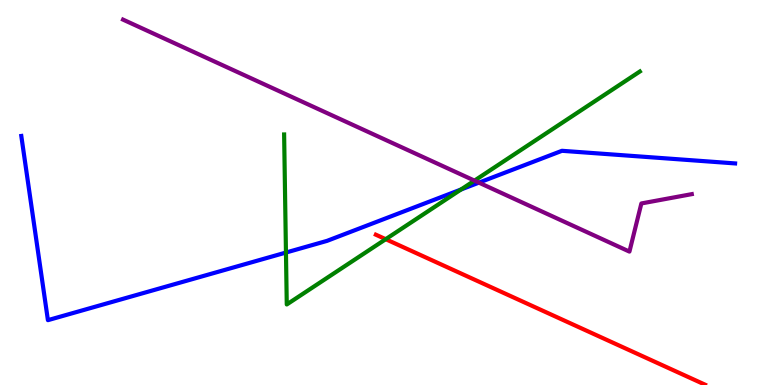[{'lines': ['blue', 'red'], 'intersections': []}, {'lines': ['green', 'red'], 'intersections': [{'x': 4.98, 'y': 3.79}]}, {'lines': ['purple', 'red'], 'intersections': []}, {'lines': ['blue', 'green'], 'intersections': [{'x': 3.69, 'y': 3.44}, {'x': 5.95, 'y': 5.08}]}, {'lines': ['blue', 'purple'], 'intersections': [{'x': 6.18, 'y': 5.26}]}, {'lines': ['green', 'purple'], 'intersections': [{'x': 6.12, 'y': 5.31}]}]